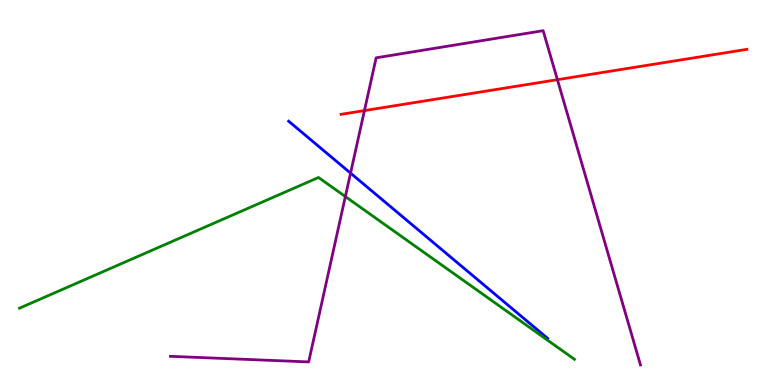[{'lines': ['blue', 'red'], 'intersections': []}, {'lines': ['green', 'red'], 'intersections': []}, {'lines': ['purple', 'red'], 'intersections': [{'x': 4.7, 'y': 7.13}, {'x': 7.19, 'y': 7.93}]}, {'lines': ['blue', 'green'], 'intersections': []}, {'lines': ['blue', 'purple'], 'intersections': [{'x': 4.52, 'y': 5.5}]}, {'lines': ['green', 'purple'], 'intersections': [{'x': 4.46, 'y': 4.89}]}]